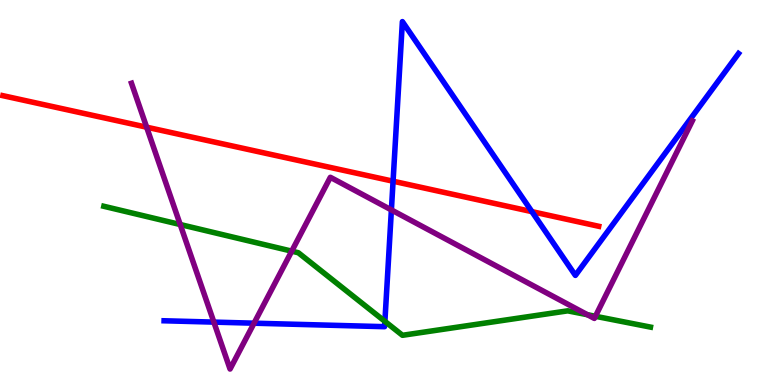[{'lines': ['blue', 'red'], 'intersections': [{'x': 5.07, 'y': 5.29}, {'x': 6.86, 'y': 4.5}]}, {'lines': ['green', 'red'], 'intersections': []}, {'lines': ['purple', 'red'], 'intersections': [{'x': 1.89, 'y': 6.7}]}, {'lines': ['blue', 'green'], 'intersections': [{'x': 4.97, 'y': 1.65}]}, {'lines': ['blue', 'purple'], 'intersections': [{'x': 2.76, 'y': 1.63}, {'x': 3.28, 'y': 1.61}, {'x': 5.05, 'y': 4.55}]}, {'lines': ['green', 'purple'], 'intersections': [{'x': 2.33, 'y': 4.17}, {'x': 3.76, 'y': 3.48}, {'x': 7.58, 'y': 1.83}, {'x': 7.68, 'y': 1.78}]}]